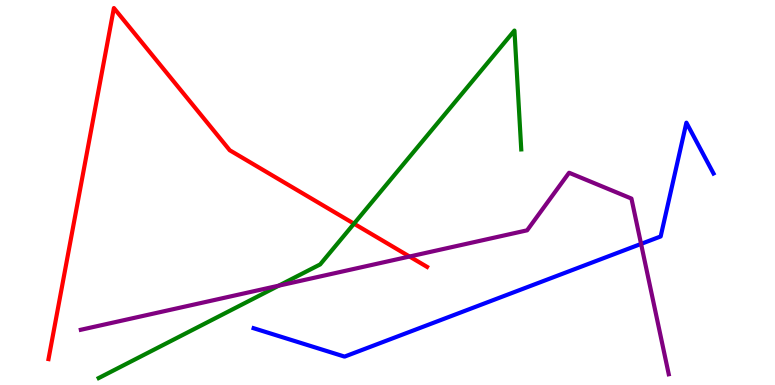[{'lines': ['blue', 'red'], 'intersections': []}, {'lines': ['green', 'red'], 'intersections': [{'x': 4.57, 'y': 4.19}]}, {'lines': ['purple', 'red'], 'intersections': [{'x': 5.28, 'y': 3.34}]}, {'lines': ['blue', 'green'], 'intersections': []}, {'lines': ['blue', 'purple'], 'intersections': [{'x': 8.27, 'y': 3.66}]}, {'lines': ['green', 'purple'], 'intersections': [{'x': 3.6, 'y': 2.58}]}]